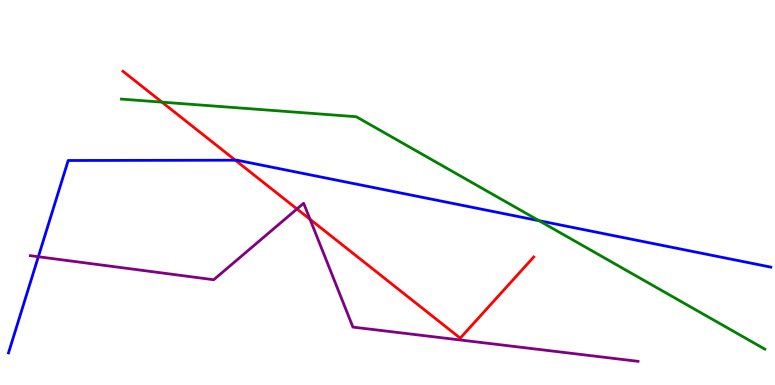[{'lines': ['blue', 'red'], 'intersections': [{'x': 3.04, 'y': 5.84}]}, {'lines': ['green', 'red'], 'intersections': [{'x': 2.09, 'y': 7.35}]}, {'lines': ['purple', 'red'], 'intersections': [{'x': 3.83, 'y': 4.57}, {'x': 4.0, 'y': 4.3}]}, {'lines': ['blue', 'green'], 'intersections': [{'x': 6.95, 'y': 4.27}]}, {'lines': ['blue', 'purple'], 'intersections': [{'x': 0.495, 'y': 3.33}]}, {'lines': ['green', 'purple'], 'intersections': []}]